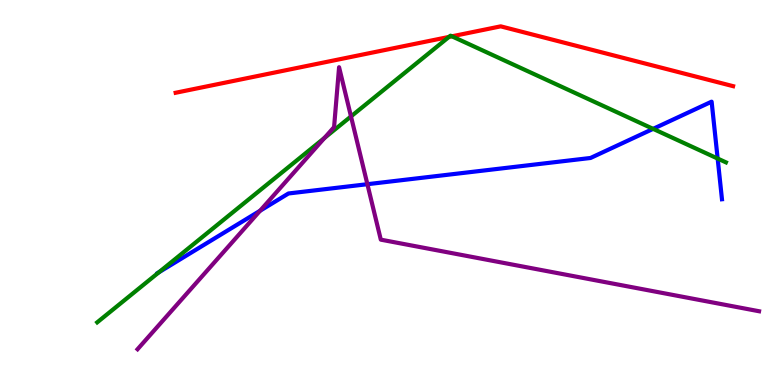[{'lines': ['blue', 'red'], 'intersections': []}, {'lines': ['green', 'red'], 'intersections': [{'x': 5.79, 'y': 9.04}, {'x': 5.83, 'y': 9.06}]}, {'lines': ['purple', 'red'], 'intersections': []}, {'lines': ['blue', 'green'], 'intersections': [{'x': 2.05, 'y': 2.93}, {'x': 8.43, 'y': 6.65}, {'x': 9.26, 'y': 5.88}]}, {'lines': ['blue', 'purple'], 'intersections': [{'x': 3.36, 'y': 4.53}, {'x': 4.74, 'y': 5.22}]}, {'lines': ['green', 'purple'], 'intersections': [{'x': 4.19, 'y': 6.42}, {'x': 4.53, 'y': 6.98}]}]